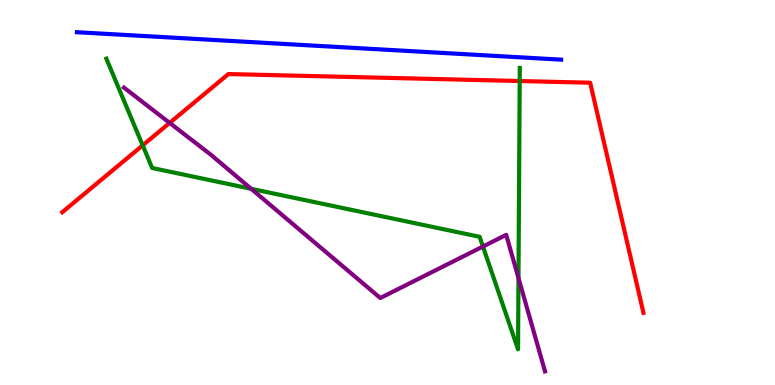[{'lines': ['blue', 'red'], 'intersections': []}, {'lines': ['green', 'red'], 'intersections': [{'x': 1.84, 'y': 6.22}, {'x': 6.71, 'y': 7.9}]}, {'lines': ['purple', 'red'], 'intersections': [{'x': 2.19, 'y': 6.81}]}, {'lines': ['blue', 'green'], 'intersections': []}, {'lines': ['blue', 'purple'], 'intersections': []}, {'lines': ['green', 'purple'], 'intersections': [{'x': 3.24, 'y': 5.1}, {'x': 6.23, 'y': 3.6}, {'x': 6.69, 'y': 2.78}]}]